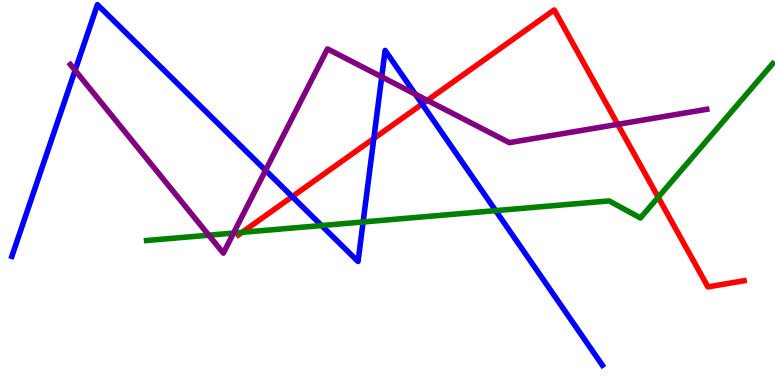[{'lines': ['blue', 'red'], 'intersections': [{'x': 3.77, 'y': 4.89}, {'x': 4.82, 'y': 6.4}, {'x': 5.45, 'y': 7.3}]}, {'lines': ['green', 'red'], 'intersections': [{'x': 3.12, 'y': 3.97}, {'x': 8.49, 'y': 4.88}]}, {'lines': ['purple', 'red'], 'intersections': [{'x': 5.51, 'y': 7.39}, {'x': 7.97, 'y': 6.77}]}, {'lines': ['blue', 'green'], 'intersections': [{'x': 4.15, 'y': 4.14}, {'x': 4.69, 'y': 4.23}, {'x': 6.4, 'y': 4.53}]}, {'lines': ['blue', 'purple'], 'intersections': [{'x': 0.969, 'y': 8.17}, {'x': 3.43, 'y': 5.58}, {'x': 4.93, 'y': 8.0}, {'x': 5.36, 'y': 7.55}]}, {'lines': ['green', 'purple'], 'intersections': [{'x': 2.69, 'y': 3.89}, {'x': 3.01, 'y': 3.95}]}]